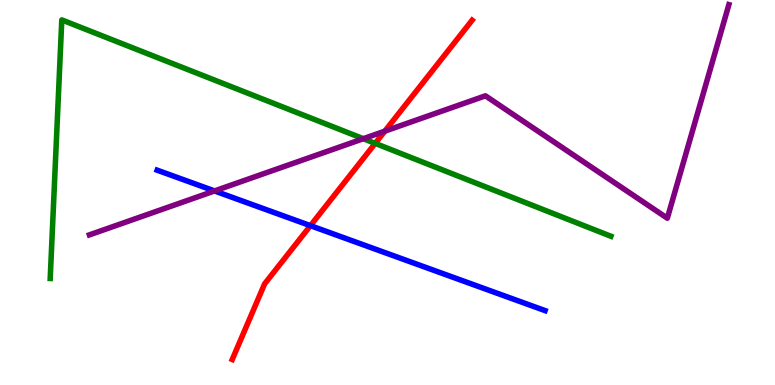[{'lines': ['blue', 'red'], 'intersections': [{'x': 4.01, 'y': 4.14}]}, {'lines': ['green', 'red'], 'intersections': [{'x': 4.84, 'y': 6.28}]}, {'lines': ['purple', 'red'], 'intersections': [{'x': 4.97, 'y': 6.59}]}, {'lines': ['blue', 'green'], 'intersections': []}, {'lines': ['blue', 'purple'], 'intersections': [{'x': 2.77, 'y': 5.04}]}, {'lines': ['green', 'purple'], 'intersections': [{'x': 4.69, 'y': 6.4}]}]